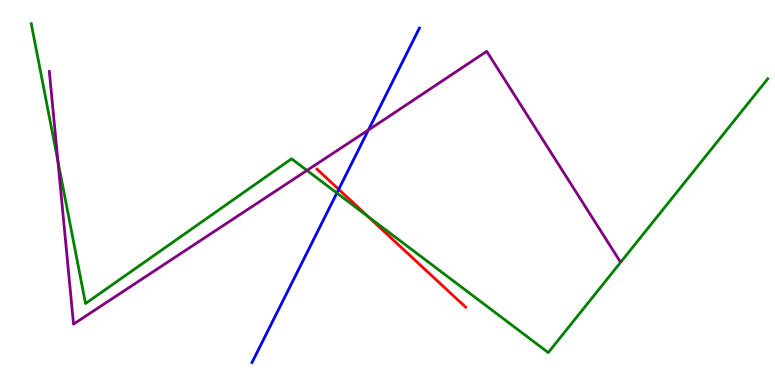[{'lines': ['blue', 'red'], 'intersections': [{'x': 4.37, 'y': 5.08}]}, {'lines': ['green', 'red'], 'intersections': [{'x': 4.75, 'y': 4.38}]}, {'lines': ['purple', 'red'], 'intersections': []}, {'lines': ['blue', 'green'], 'intersections': [{'x': 4.35, 'y': 4.99}]}, {'lines': ['blue', 'purple'], 'intersections': [{'x': 4.75, 'y': 6.62}]}, {'lines': ['green', 'purple'], 'intersections': [{'x': 0.747, 'y': 5.81}, {'x': 3.96, 'y': 5.57}]}]